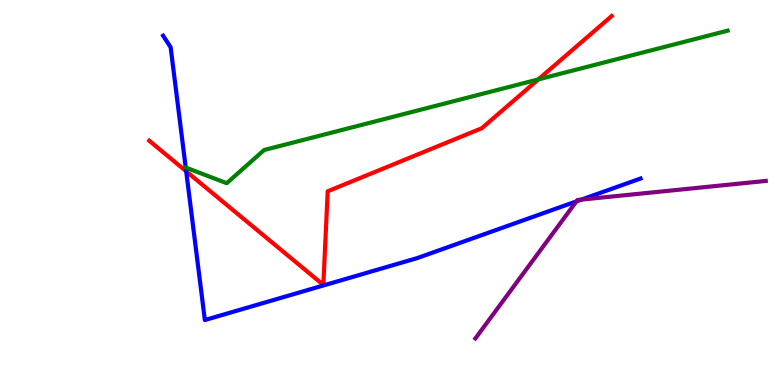[{'lines': ['blue', 'red'], 'intersections': [{'x': 2.4, 'y': 5.55}]}, {'lines': ['green', 'red'], 'intersections': [{'x': 6.95, 'y': 7.94}]}, {'lines': ['purple', 'red'], 'intersections': []}, {'lines': ['blue', 'green'], 'intersections': []}, {'lines': ['blue', 'purple'], 'intersections': [{'x': 7.44, 'y': 4.77}, {'x': 7.5, 'y': 4.82}]}, {'lines': ['green', 'purple'], 'intersections': []}]